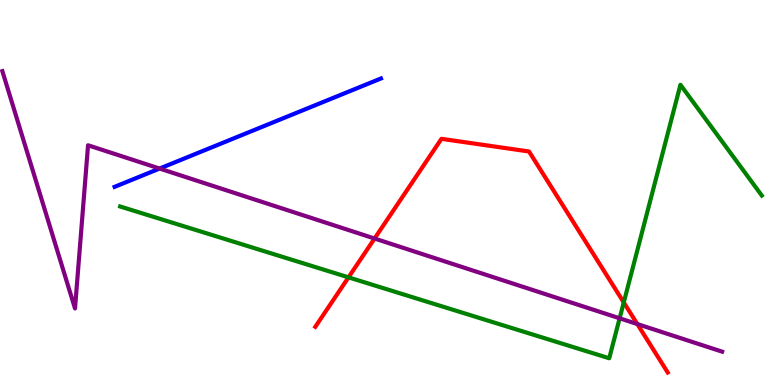[{'lines': ['blue', 'red'], 'intersections': []}, {'lines': ['green', 'red'], 'intersections': [{'x': 4.5, 'y': 2.8}, {'x': 8.05, 'y': 2.14}]}, {'lines': ['purple', 'red'], 'intersections': [{'x': 4.83, 'y': 3.8}, {'x': 8.22, 'y': 1.58}]}, {'lines': ['blue', 'green'], 'intersections': []}, {'lines': ['blue', 'purple'], 'intersections': [{'x': 2.06, 'y': 5.62}]}, {'lines': ['green', 'purple'], 'intersections': [{'x': 8.0, 'y': 1.73}]}]